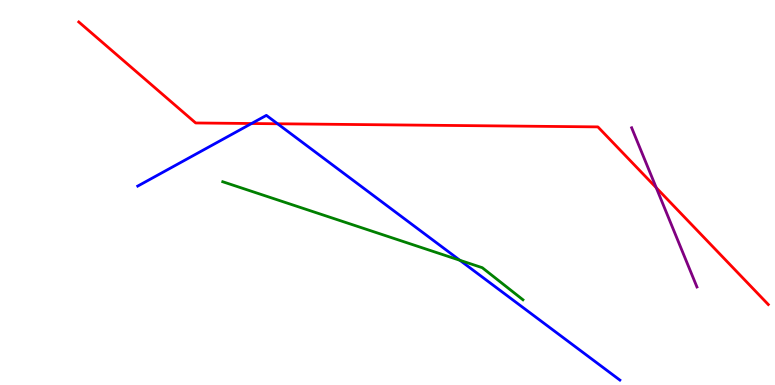[{'lines': ['blue', 'red'], 'intersections': [{'x': 3.25, 'y': 6.79}, {'x': 3.58, 'y': 6.79}]}, {'lines': ['green', 'red'], 'intersections': []}, {'lines': ['purple', 'red'], 'intersections': [{'x': 8.47, 'y': 5.12}]}, {'lines': ['blue', 'green'], 'intersections': [{'x': 5.93, 'y': 3.24}]}, {'lines': ['blue', 'purple'], 'intersections': []}, {'lines': ['green', 'purple'], 'intersections': []}]